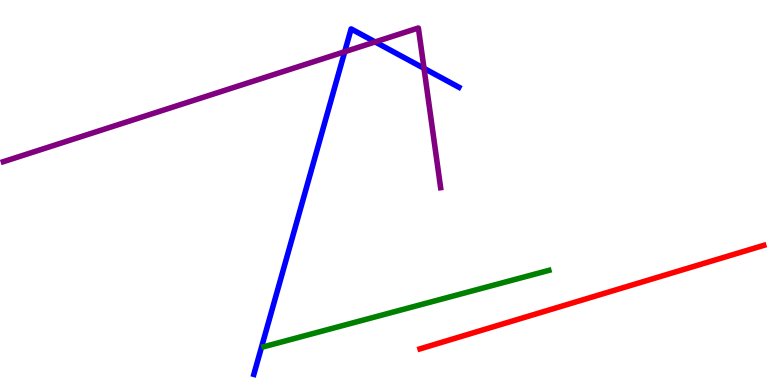[{'lines': ['blue', 'red'], 'intersections': []}, {'lines': ['green', 'red'], 'intersections': []}, {'lines': ['purple', 'red'], 'intersections': []}, {'lines': ['blue', 'green'], 'intersections': []}, {'lines': ['blue', 'purple'], 'intersections': [{'x': 4.45, 'y': 8.66}, {'x': 4.84, 'y': 8.91}, {'x': 5.47, 'y': 8.22}]}, {'lines': ['green', 'purple'], 'intersections': []}]